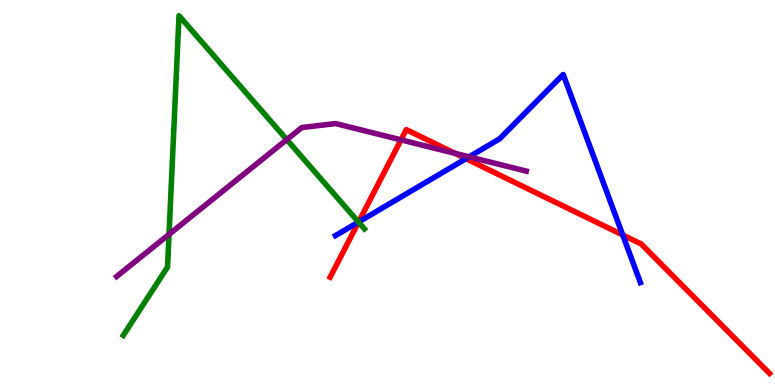[{'lines': ['blue', 'red'], 'intersections': [{'x': 4.63, 'y': 4.23}, {'x': 6.01, 'y': 5.88}, {'x': 8.04, 'y': 3.9}]}, {'lines': ['green', 'red'], 'intersections': [{'x': 4.63, 'y': 4.23}]}, {'lines': ['purple', 'red'], 'intersections': [{'x': 5.17, 'y': 6.37}, {'x': 5.87, 'y': 6.02}]}, {'lines': ['blue', 'green'], 'intersections': [{'x': 4.63, 'y': 4.23}]}, {'lines': ['blue', 'purple'], 'intersections': [{'x': 6.05, 'y': 5.93}]}, {'lines': ['green', 'purple'], 'intersections': [{'x': 2.18, 'y': 3.91}, {'x': 3.7, 'y': 6.37}]}]